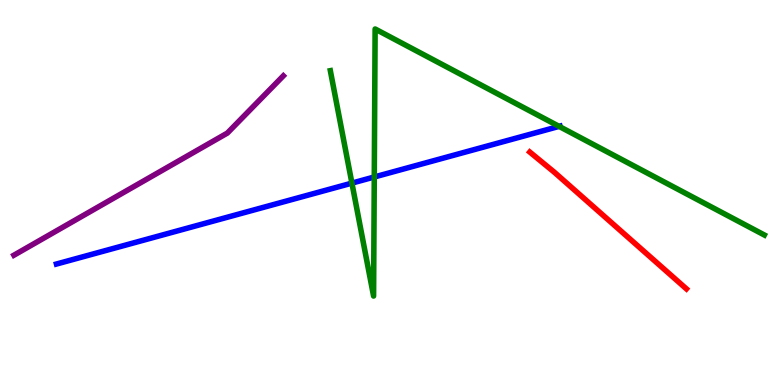[{'lines': ['blue', 'red'], 'intersections': []}, {'lines': ['green', 'red'], 'intersections': []}, {'lines': ['purple', 'red'], 'intersections': []}, {'lines': ['blue', 'green'], 'intersections': [{'x': 4.54, 'y': 5.24}, {'x': 4.83, 'y': 5.4}, {'x': 7.21, 'y': 6.72}]}, {'lines': ['blue', 'purple'], 'intersections': []}, {'lines': ['green', 'purple'], 'intersections': []}]